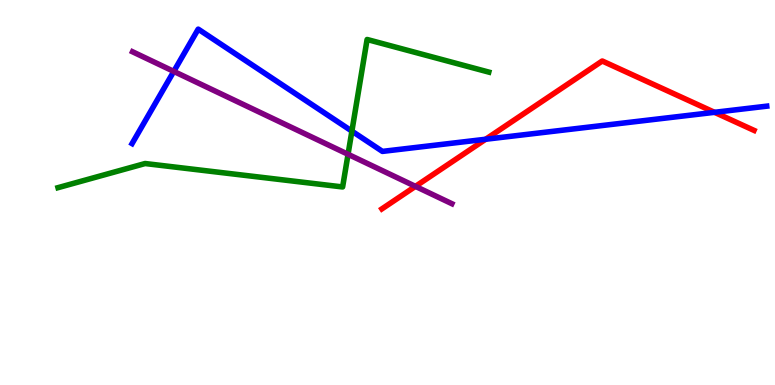[{'lines': ['blue', 'red'], 'intersections': [{'x': 6.27, 'y': 6.38}, {'x': 9.22, 'y': 7.08}]}, {'lines': ['green', 'red'], 'intersections': []}, {'lines': ['purple', 'red'], 'intersections': [{'x': 5.36, 'y': 5.16}]}, {'lines': ['blue', 'green'], 'intersections': [{'x': 4.54, 'y': 6.59}]}, {'lines': ['blue', 'purple'], 'intersections': [{'x': 2.24, 'y': 8.15}]}, {'lines': ['green', 'purple'], 'intersections': [{'x': 4.49, 'y': 5.99}]}]